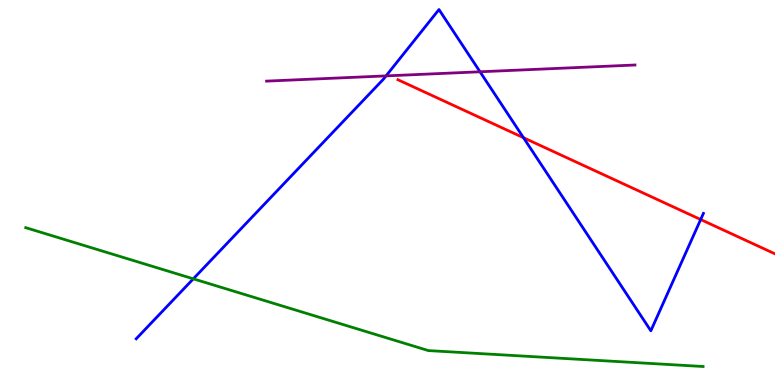[{'lines': ['blue', 'red'], 'intersections': [{'x': 6.75, 'y': 6.42}, {'x': 9.04, 'y': 4.3}]}, {'lines': ['green', 'red'], 'intersections': []}, {'lines': ['purple', 'red'], 'intersections': []}, {'lines': ['blue', 'green'], 'intersections': [{'x': 2.49, 'y': 2.76}]}, {'lines': ['blue', 'purple'], 'intersections': [{'x': 4.98, 'y': 8.03}, {'x': 6.19, 'y': 8.14}]}, {'lines': ['green', 'purple'], 'intersections': []}]